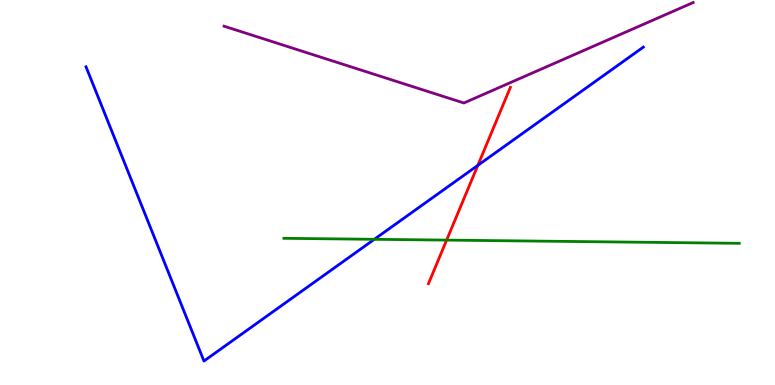[{'lines': ['blue', 'red'], 'intersections': [{'x': 6.17, 'y': 5.7}]}, {'lines': ['green', 'red'], 'intersections': [{'x': 5.76, 'y': 3.76}]}, {'lines': ['purple', 'red'], 'intersections': []}, {'lines': ['blue', 'green'], 'intersections': [{'x': 4.83, 'y': 3.78}]}, {'lines': ['blue', 'purple'], 'intersections': []}, {'lines': ['green', 'purple'], 'intersections': []}]